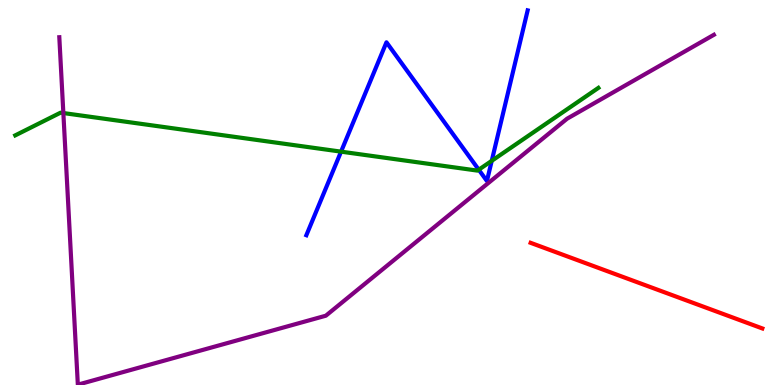[{'lines': ['blue', 'red'], 'intersections': []}, {'lines': ['green', 'red'], 'intersections': []}, {'lines': ['purple', 'red'], 'intersections': []}, {'lines': ['blue', 'green'], 'intersections': [{'x': 4.4, 'y': 6.06}, {'x': 6.18, 'y': 5.59}, {'x': 6.35, 'y': 5.82}]}, {'lines': ['blue', 'purple'], 'intersections': []}, {'lines': ['green', 'purple'], 'intersections': [{'x': 0.817, 'y': 7.06}]}]